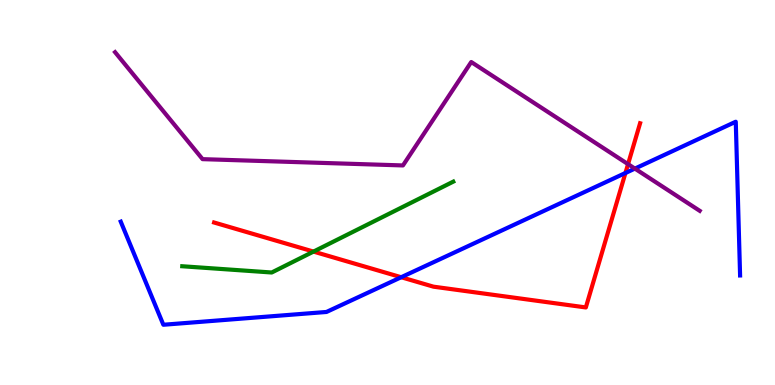[{'lines': ['blue', 'red'], 'intersections': [{'x': 5.18, 'y': 2.8}, {'x': 8.07, 'y': 5.51}]}, {'lines': ['green', 'red'], 'intersections': [{'x': 4.05, 'y': 3.47}]}, {'lines': ['purple', 'red'], 'intersections': [{'x': 8.1, 'y': 5.74}]}, {'lines': ['blue', 'green'], 'intersections': []}, {'lines': ['blue', 'purple'], 'intersections': [{'x': 8.19, 'y': 5.62}]}, {'lines': ['green', 'purple'], 'intersections': []}]